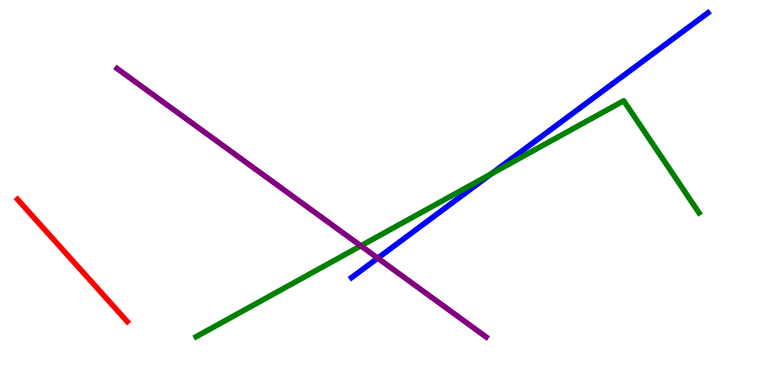[{'lines': ['blue', 'red'], 'intersections': []}, {'lines': ['green', 'red'], 'intersections': []}, {'lines': ['purple', 'red'], 'intersections': []}, {'lines': ['blue', 'green'], 'intersections': [{'x': 6.34, 'y': 5.48}]}, {'lines': ['blue', 'purple'], 'intersections': [{'x': 4.87, 'y': 3.29}]}, {'lines': ['green', 'purple'], 'intersections': [{'x': 4.66, 'y': 3.61}]}]